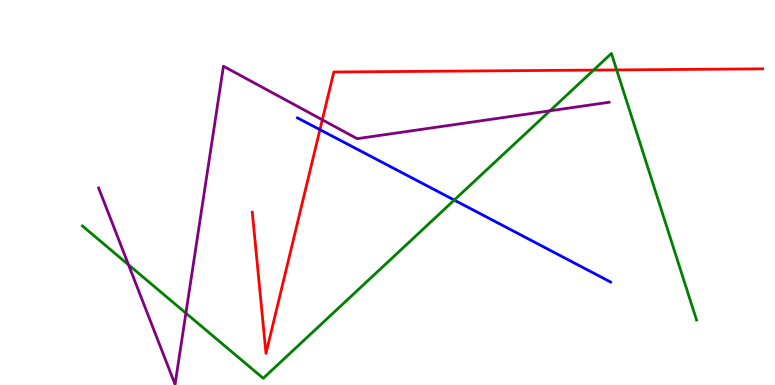[{'lines': ['blue', 'red'], 'intersections': [{'x': 4.13, 'y': 6.63}]}, {'lines': ['green', 'red'], 'intersections': [{'x': 7.66, 'y': 8.18}, {'x': 7.96, 'y': 8.18}]}, {'lines': ['purple', 'red'], 'intersections': [{'x': 4.16, 'y': 6.89}]}, {'lines': ['blue', 'green'], 'intersections': [{'x': 5.86, 'y': 4.8}]}, {'lines': ['blue', 'purple'], 'intersections': []}, {'lines': ['green', 'purple'], 'intersections': [{'x': 1.66, 'y': 3.12}, {'x': 2.4, 'y': 1.87}, {'x': 7.1, 'y': 7.12}]}]